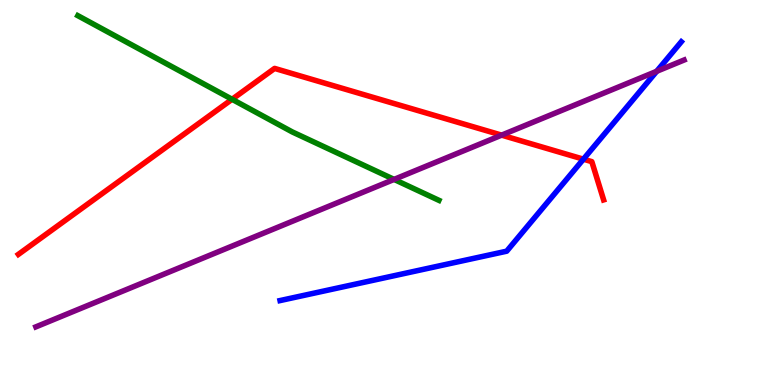[{'lines': ['blue', 'red'], 'intersections': [{'x': 7.53, 'y': 5.87}]}, {'lines': ['green', 'red'], 'intersections': [{'x': 2.99, 'y': 7.42}]}, {'lines': ['purple', 'red'], 'intersections': [{'x': 6.47, 'y': 6.49}]}, {'lines': ['blue', 'green'], 'intersections': []}, {'lines': ['blue', 'purple'], 'intersections': [{'x': 8.47, 'y': 8.15}]}, {'lines': ['green', 'purple'], 'intersections': [{'x': 5.08, 'y': 5.34}]}]